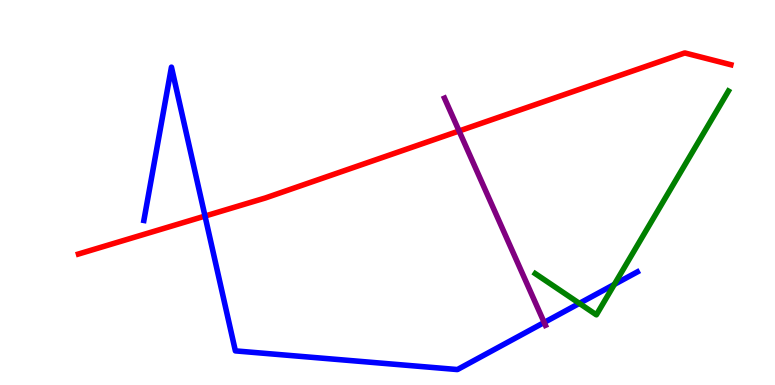[{'lines': ['blue', 'red'], 'intersections': [{'x': 2.65, 'y': 4.39}]}, {'lines': ['green', 'red'], 'intersections': []}, {'lines': ['purple', 'red'], 'intersections': [{'x': 5.92, 'y': 6.6}]}, {'lines': ['blue', 'green'], 'intersections': [{'x': 7.48, 'y': 2.12}, {'x': 7.93, 'y': 2.61}]}, {'lines': ['blue', 'purple'], 'intersections': [{'x': 7.02, 'y': 1.62}]}, {'lines': ['green', 'purple'], 'intersections': []}]